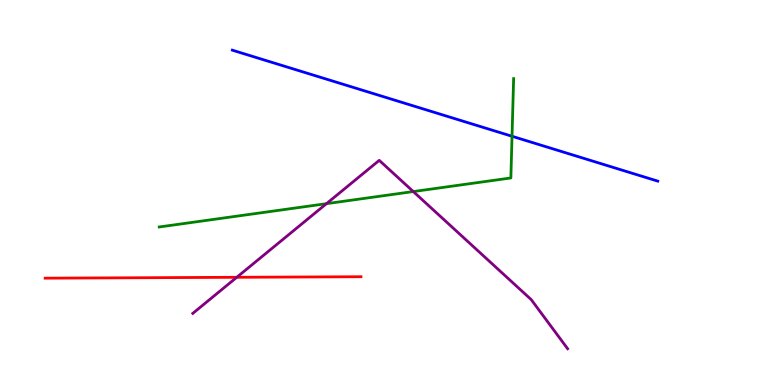[{'lines': ['blue', 'red'], 'intersections': []}, {'lines': ['green', 'red'], 'intersections': []}, {'lines': ['purple', 'red'], 'intersections': [{'x': 3.06, 'y': 2.8}]}, {'lines': ['blue', 'green'], 'intersections': [{'x': 6.61, 'y': 6.46}]}, {'lines': ['blue', 'purple'], 'intersections': []}, {'lines': ['green', 'purple'], 'intersections': [{'x': 4.21, 'y': 4.71}, {'x': 5.33, 'y': 5.02}]}]